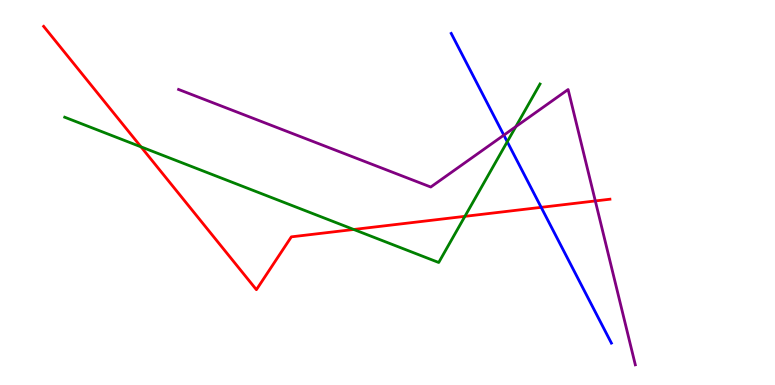[{'lines': ['blue', 'red'], 'intersections': [{'x': 6.98, 'y': 4.61}]}, {'lines': ['green', 'red'], 'intersections': [{'x': 1.82, 'y': 6.19}, {'x': 4.56, 'y': 4.04}, {'x': 6.0, 'y': 4.38}]}, {'lines': ['purple', 'red'], 'intersections': [{'x': 7.68, 'y': 4.78}]}, {'lines': ['blue', 'green'], 'intersections': [{'x': 6.55, 'y': 6.32}]}, {'lines': ['blue', 'purple'], 'intersections': [{'x': 6.5, 'y': 6.49}]}, {'lines': ['green', 'purple'], 'intersections': [{'x': 6.66, 'y': 6.71}]}]